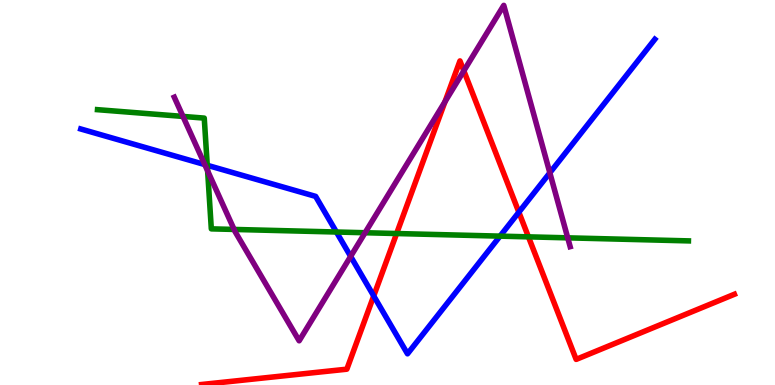[{'lines': ['blue', 'red'], 'intersections': [{'x': 4.82, 'y': 2.31}, {'x': 6.69, 'y': 4.49}]}, {'lines': ['green', 'red'], 'intersections': [{'x': 5.12, 'y': 3.93}, {'x': 6.82, 'y': 3.85}]}, {'lines': ['purple', 'red'], 'intersections': [{'x': 5.74, 'y': 7.36}, {'x': 5.98, 'y': 8.16}]}, {'lines': ['blue', 'green'], 'intersections': [{'x': 2.67, 'y': 5.71}, {'x': 4.34, 'y': 3.97}, {'x': 6.45, 'y': 3.87}]}, {'lines': ['blue', 'purple'], 'intersections': [{'x': 2.64, 'y': 5.73}, {'x': 4.52, 'y': 3.34}, {'x': 7.09, 'y': 5.51}]}, {'lines': ['green', 'purple'], 'intersections': [{'x': 2.36, 'y': 6.98}, {'x': 2.68, 'y': 5.56}, {'x': 3.02, 'y': 4.04}, {'x': 4.71, 'y': 3.95}, {'x': 7.33, 'y': 3.82}]}]